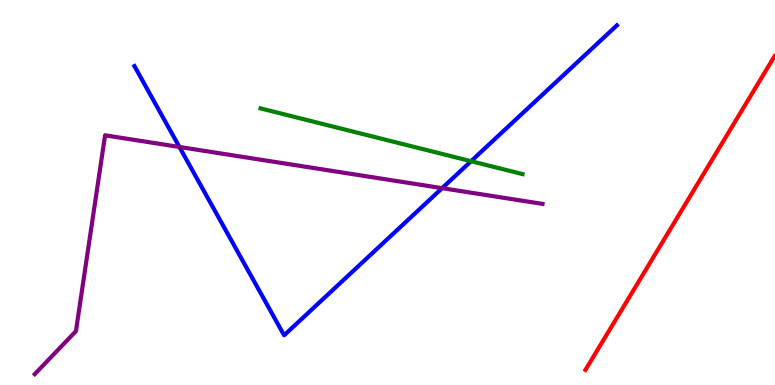[{'lines': ['blue', 'red'], 'intersections': []}, {'lines': ['green', 'red'], 'intersections': []}, {'lines': ['purple', 'red'], 'intersections': []}, {'lines': ['blue', 'green'], 'intersections': [{'x': 6.08, 'y': 5.81}]}, {'lines': ['blue', 'purple'], 'intersections': [{'x': 2.31, 'y': 6.18}, {'x': 5.7, 'y': 5.11}]}, {'lines': ['green', 'purple'], 'intersections': []}]